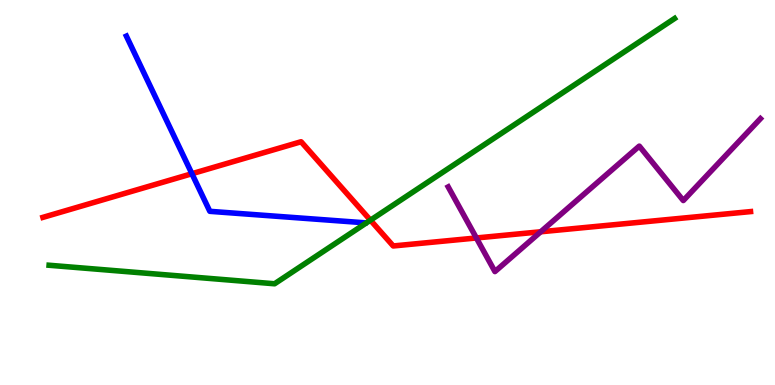[{'lines': ['blue', 'red'], 'intersections': [{'x': 2.48, 'y': 5.49}]}, {'lines': ['green', 'red'], 'intersections': [{'x': 4.78, 'y': 4.28}]}, {'lines': ['purple', 'red'], 'intersections': [{'x': 6.15, 'y': 3.82}, {'x': 6.98, 'y': 3.98}]}, {'lines': ['blue', 'green'], 'intersections': []}, {'lines': ['blue', 'purple'], 'intersections': []}, {'lines': ['green', 'purple'], 'intersections': []}]